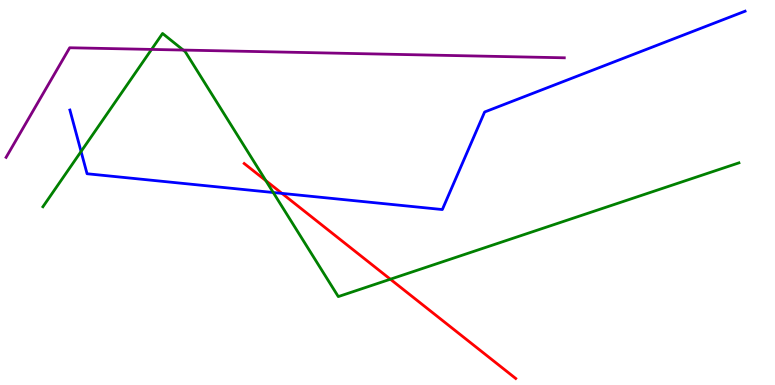[{'lines': ['blue', 'red'], 'intersections': [{'x': 3.64, 'y': 4.98}]}, {'lines': ['green', 'red'], 'intersections': [{'x': 3.43, 'y': 5.31}, {'x': 5.04, 'y': 2.75}]}, {'lines': ['purple', 'red'], 'intersections': []}, {'lines': ['blue', 'green'], 'intersections': [{'x': 1.05, 'y': 6.07}, {'x': 3.53, 'y': 5.0}]}, {'lines': ['blue', 'purple'], 'intersections': []}, {'lines': ['green', 'purple'], 'intersections': [{'x': 1.96, 'y': 8.72}, {'x': 2.36, 'y': 8.7}]}]